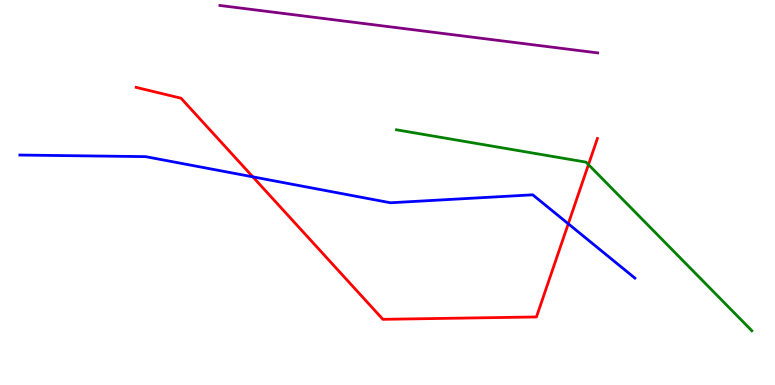[{'lines': ['blue', 'red'], 'intersections': [{'x': 3.26, 'y': 5.41}, {'x': 7.33, 'y': 4.19}]}, {'lines': ['green', 'red'], 'intersections': [{'x': 7.59, 'y': 5.72}]}, {'lines': ['purple', 'red'], 'intersections': []}, {'lines': ['blue', 'green'], 'intersections': []}, {'lines': ['blue', 'purple'], 'intersections': []}, {'lines': ['green', 'purple'], 'intersections': []}]